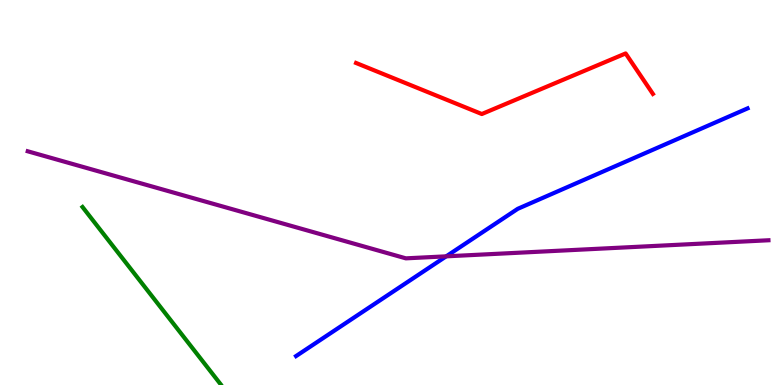[{'lines': ['blue', 'red'], 'intersections': []}, {'lines': ['green', 'red'], 'intersections': []}, {'lines': ['purple', 'red'], 'intersections': []}, {'lines': ['blue', 'green'], 'intersections': []}, {'lines': ['blue', 'purple'], 'intersections': [{'x': 5.76, 'y': 3.34}]}, {'lines': ['green', 'purple'], 'intersections': []}]